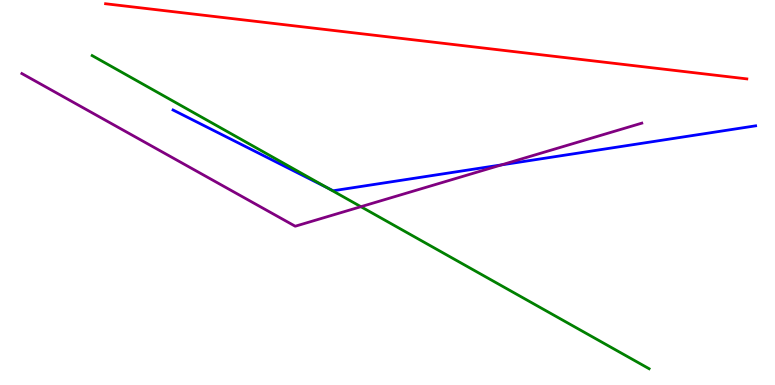[{'lines': ['blue', 'red'], 'intersections': []}, {'lines': ['green', 'red'], 'intersections': []}, {'lines': ['purple', 'red'], 'intersections': []}, {'lines': ['blue', 'green'], 'intersections': [{'x': 4.22, 'y': 5.12}]}, {'lines': ['blue', 'purple'], 'intersections': [{'x': 6.47, 'y': 5.72}]}, {'lines': ['green', 'purple'], 'intersections': [{'x': 4.66, 'y': 4.63}]}]